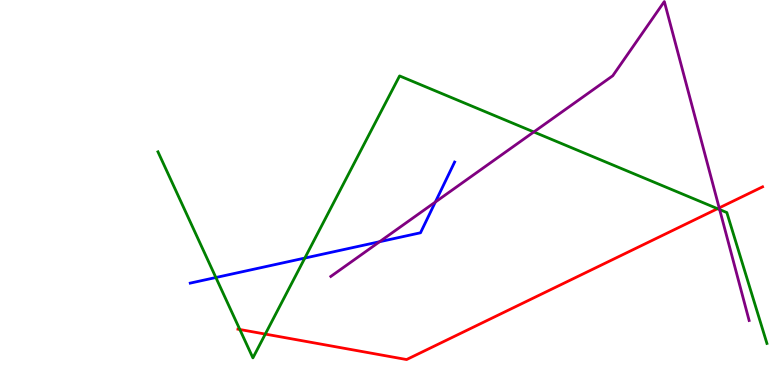[{'lines': ['blue', 'red'], 'intersections': []}, {'lines': ['green', 'red'], 'intersections': [{'x': 3.09, 'y': 1.44}, {'x': 3.42, 'y': 1.32}, {'x': 9.26, 'y': 4.58}]}, {'lines': ['purple', 'red'], 'intersections': [{'x': 9.28, 'y': 4.6}]}, {'lines': ['blue', 'green'], 'intersections': [{'x': 2.79, 'y': 2.79}, {'x': 3.93, 'y': 3.3}]}, {'lines': ['blue', 'purple'], 'intersections': [{'x': 4.9, 'y': 3.72}, {'x': 5.62, 'y': 4.75}]}, {'lines': ['green', 'purple'], 'intersections': [{'x': 6.89, 'y': 6.57}, {'x': 9.29, 'y': 4.56}]}]